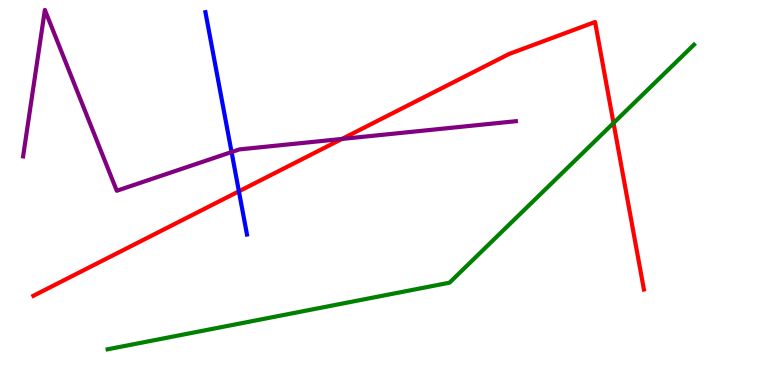[{'lines': ['blue', 'red'], 'intersections': [{'x': 3.08, 'y': 5.03}]}, {'lines': ['green', 'red'], 'intersections': [{'x': 7.92, 'y': 6.8}]}, {'lines': ['purple', 'red'], 'intersections': [{'x': 4.41, 'y': 6.39}]}, {'lines': ['blue', 'green'], 'intersections': []}, {'lines': ['blue', 'purple'], 'intersections': [{'x': 2.99, 'y': 6.05}]}, {'lines': ['green', 'purple'], 'intersections': []}]